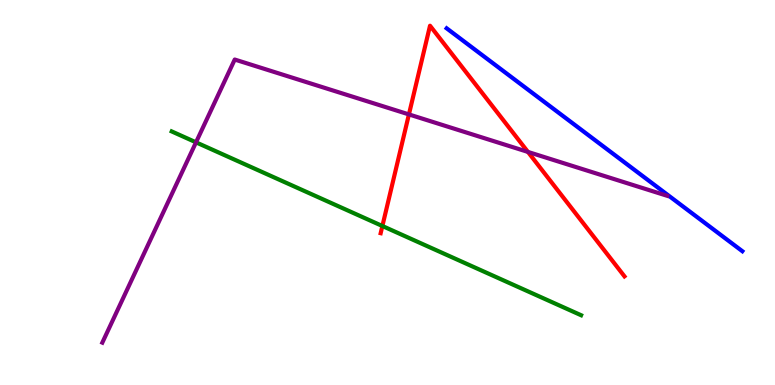[{'lines': ['blue', 'red'], 'intersections': []}, {'lines': ['green', 'red'], 'intersections': [{'x': 4.93, 'y': 4.13}]}, {'lines': ['purple', 'red'], 'intersections': [{'x': 5.28, 'y': 7.03}, {'x': 6.81, 'y': 6.05}]}, {'lines': ['blue', 'green'], 'intersections': []}, {'lines': ['blue', 'purple'], 'intersections': []}, {'lines': ['green', 'purple'], 'intersections': [{'x': 2.53, 'y': 6.3}]}]